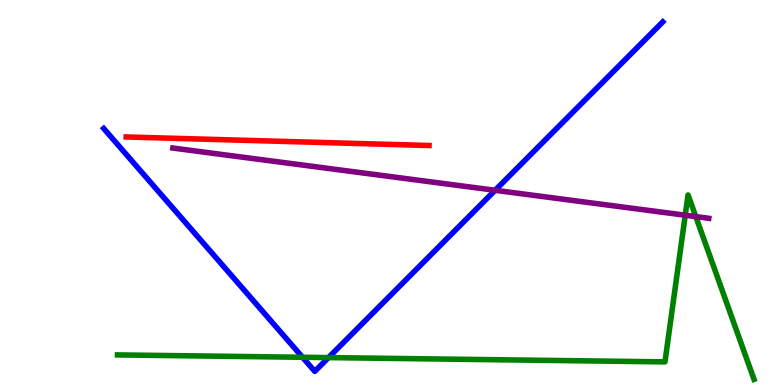[{'lines': ['blue', 'red'], 'intersections': []}, {'lines': ['green', 'red'], 'intersections': []}, {'lines': ['purple', 'red'], 'intersections': []}, {'lines': ['blue', 'green'], 'intersections': [{'x': 3.9, 'y': 0.72}, {'x': 4.24, 'y': 0.712}]}, {'lines': ['blue', 'purple'], 'intersections': [{'x': 6.39, 'y': 5.06}]}, {'lines': ['green', 'purple'], 'intersections': [{'x': 8.84, 'y': 4.41}, {'x': 8.98, 'y': 4.37}]}]